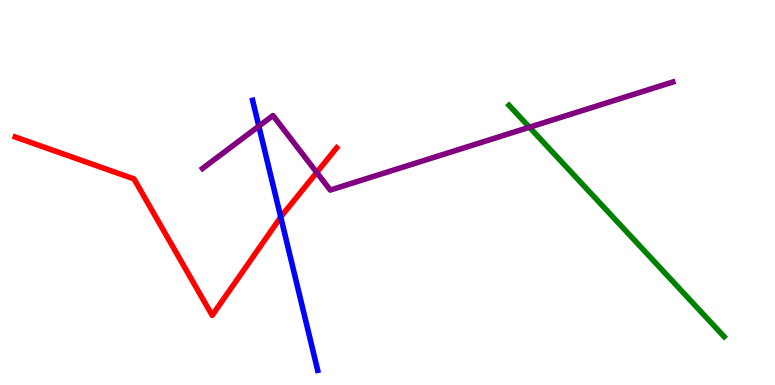[{'lines': ['blue', 'red'], 'intersections': [{'x': 3.62, 'y': 4.36}]}, {'lines': ['green', 'red'], 'intersections': []}, {'lines': ['purple', 'red'], 'intersections': [{'x': 4.09, 'y': 5.52}]}, {'lines': ['blue', 'green'], 'intersections': []}, {'lines': ['blue', 'purple'], 'intersections': [{'x': 3.34, 'y': 6.72}]}, {'lines': ['green', 'purple'], 'intersections': [{'x': 6.83, 'y': 6.69}]}]